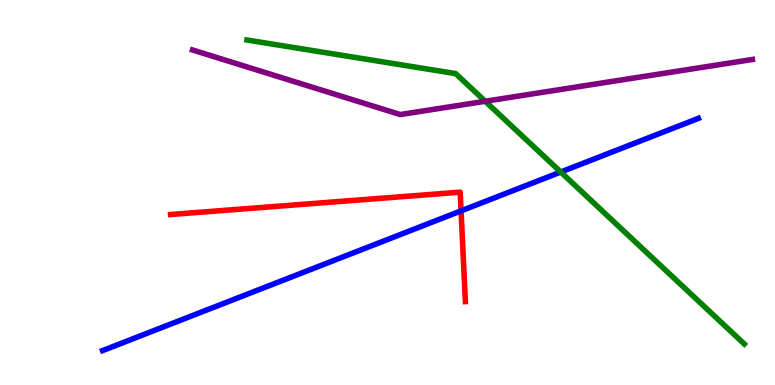[{'lines': ['blue', 'red'], 'intersections': [{'x': 5.95, 'y': 4.52}]}, {'lines': ['green', 'red'], 'intersections': []}, {'lines': ['purple', 'red'], 'intersections': []}, {'lines': ['blue', 'green'], 'intersections': [{'x': 7.24, 'y': 5.53}]}, {'lines': ['blue', 'purple'], 'intersections': []}, {'lines': ['green', 'purple'], 'intersections': [{'x': 6.26, 'y': 7.37}]}]